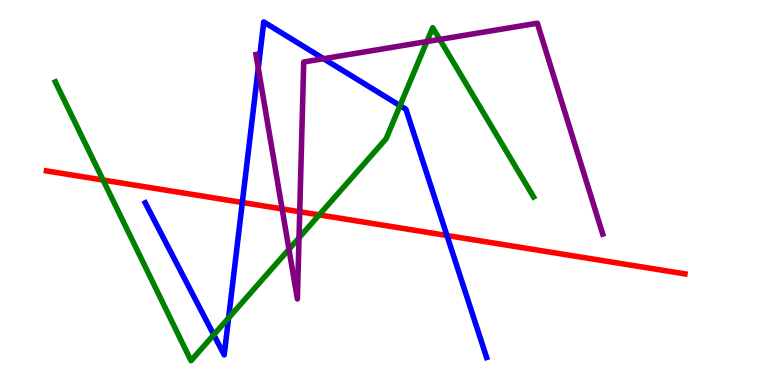[{'lines': ['blue', 'red'], 'intersections': [{'x': 3.13, 'y': 4.74}, {'x': 5.77, 'y': 3.88}]}, {'lines': ['green', 'red'], 'intersections': [{'x': 1.33, 'y': 5.32}, {'x': 4.12, 'y': 4.42}]}, {'lines': ['purple', 'red'], 'intersections': [{'x': 3.64, 'y': 4.57}, {'x': 3.87, 'y': 4.5}]}, {'lines': ['blue', 'green'], 'intersections': [{'x': 2.76, 'y': 1.3}, {'x': 2.95, 'y': 1.74}, {'x': 5.16, 'y': 7.26}]}, {'lines': ['blue', 'purple'], 'intersections': [{'x': 3.33, 'y': 8.23}, {'x': 4.18, 'y': 8.47}]}, {'lines': ['green', 'purple'], 'intersections': [{'x': 3.73, 'y': 3.53}, {'x': 3.86, 'y': 3.82}, {'x': 5.51, 'y': 8.92}, {'x': 5.67, 'y': 8.98}]}]